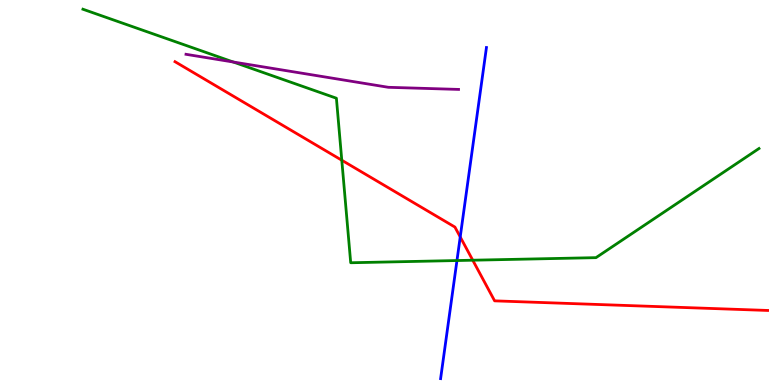[{'lines': ['blue', 'red'], 'intersections': [{'x': 5.94, 'y': 3.85}]}, {'lines': ['green', 'red'], 'intersections': [{'x': 4.41, 'y': 5.84}, {'x': 6.1, 'y': 3.24}]}, {'lines': ['purple', 'red'], 'intersections': []}, {'lines': ['blue', 'green'], 'intersections': [{'x': 5.9, 'y': 3.23}]}, {'lines': ['blue', 'purple'], 'intersections': []}, {'lines': ['green', 'purple'], 'intersections': [{'x': 3.01, 'y': 8.39}]}]